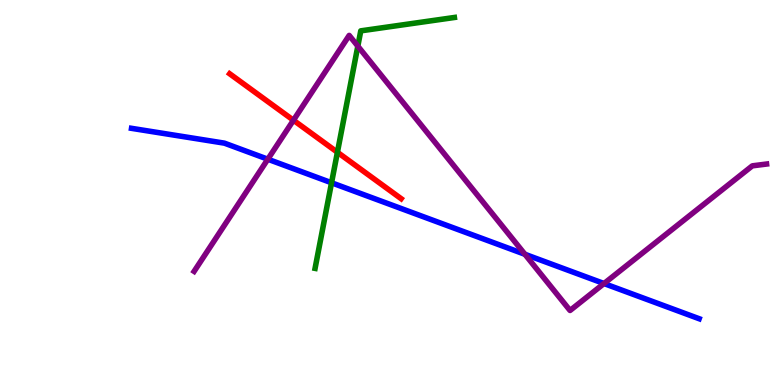[{'lines': ['blue', 'red'], 'intersections': []}, {'lines': ['green', 'red'], 'intersections': [{'x': 4.35, 'y': 6.05}]}, {'lines': ['purple', 'red'], 'intersections': [{'x': 3.79, 'y': 6.88}]}, {'lines': ['blue', 'green'], 'intersections': [{'x': 4.28, 'y': 5.25}]}, {'lines': ['blue', 'purple'], 'intersections': [{'x': 3.46, 'y': 5.86}, {'x': 6.77, 'y': 3.4}, {'x': 7.79, 'y': 2.64}]}, {'lines': ['green', 'purple'], 'intersections': [{'x': 4.62, 'y': 8.8}]}]